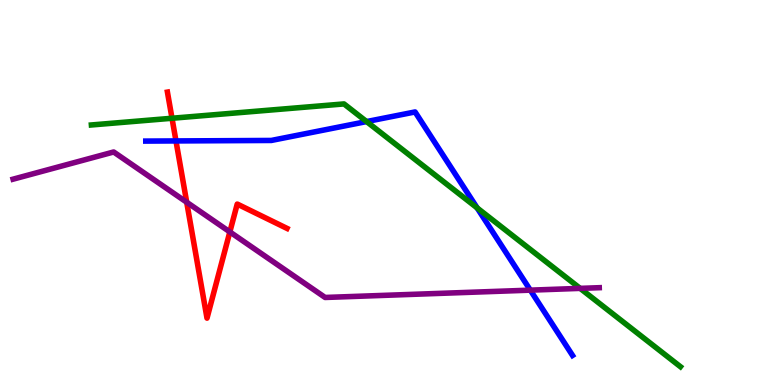[{'lines': ['blue', 'red'], 'intersections': [{'x': 2.27, 'y': 6.34}]}, {'lines': ['green', 'red'], 'intersections': [{'x': 2.22, 'y': 6.93}]}, {'lines': ['purple', 'red'], 'intersections': [{'x': 2.41, 'y': 4.75}, {'x': 2.97, 'y': 3.98}]}, {'lines': ['blue', 'green'], 'intersections': [{'x': 4.73, 'y': 6.84}, {'x': 6.16, 'y': 4.6}]}, {'lines': ['blue', 'purple'], 'intersections': [{'x': 6.84, 'y': 2.46}]}, {'lines': ['green', 'purple'], 'intersections': [{'x': 7.49, 'y': 2.51}]}]